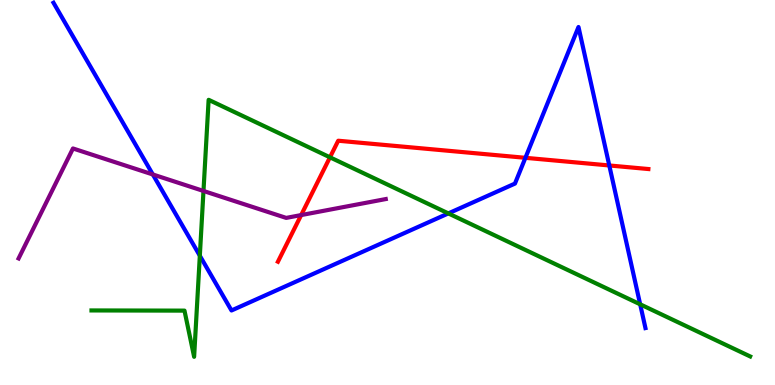[{'lines': ['blue', 'red'], 'intersections': [{'x': 6.78, 'y': 5.9}, {'x': 7.86, 'y': 5.7}]}, {'lines': ['green', 'red'], 'intersections': [{'x': 4.26, 'y': 5.91}]}, {'lines': ['purple', 'red'], 'intersections': [{'x': 3.89, 'y': 4.41}]}, {'lines': ['blue', 'green'], 'intersections': [{'x': 2.58, 'y': 3.36}, {'x': 5.79, 'y': 4.46}, {'x': 8.26, 'y': 2.1}]}, {'lines': ['blue', 'purple'], 'intersections': [{'x': 1.97, 'y': 5.47}]}, {'lines': ['green', 'purple'], 'intersections': [{'x': 2.63, 'y': 5.04}]}]